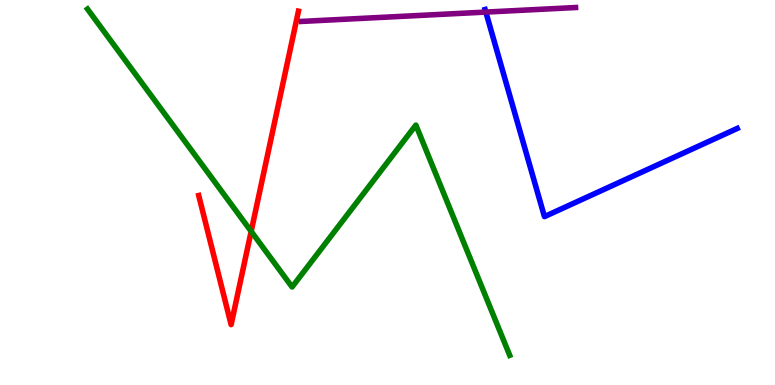[{'lines': ['blue', 'red'], 'intersections': []}, {'lines': ['green', 'red'], 'intersections': [{'x': 3.24, 'y': 3.99}]}, {'lines': ['purple', 'red'], 'intersections': []}, {'lines': ['blue', 'green'], 'intersections': []}, {'lines': ['blue', 'purple'], 'intersections': [{'x': 6.27, 'y': 9.69}]}, {'lines': ['green', 'purple'], 'intersections': []}]